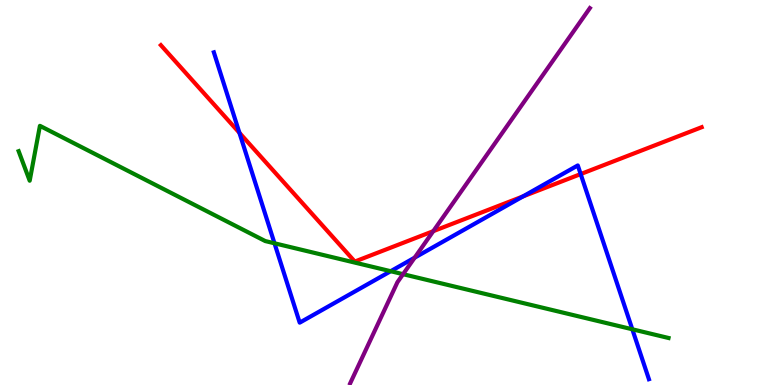[{'lines': ['blue', 'red'], 'intersections': [{'x': 3.09, 'y': 6.55}, {'x': 6.75, 'y': 4.9}, {'x': 7.49, 'y': 5.48}]}, {'lines': ['green', 'red'], 'intersections': []}, {'lines': ['purple', 'red'], 'intersections': [{'x': 5.59, 'y': 4.0}]}, {'lines': ['blue', 'green'], 'intersections': [{'x': 3.54, 'y': 3.68}, {'x': 5.04, 'y': 2.96}, {'x': 8.16, 'y': 1.45}]}, {'lines': ['blue', 'purple'], 'intersections': [{'x': 5.35, 'y': 3.31}]}, {'lines': ['green', 'purple'], 'intersections': [{'x': 5.2, 'y': 2.88}]}]